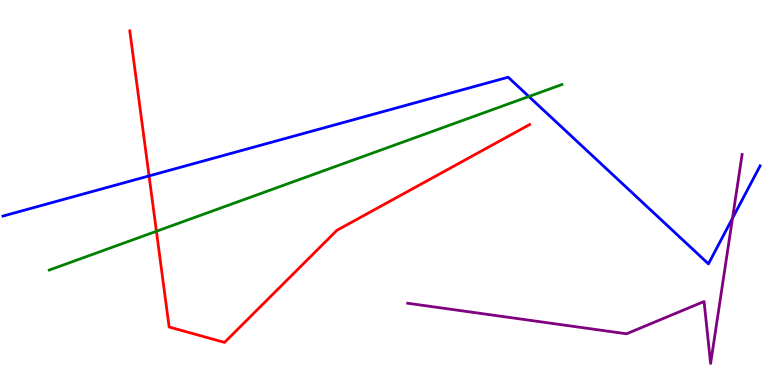[{'lines': ['blue', 'red'], 'intersections': [{'x': 1.92, 'y': 5.43}]}, {'lines': ['green', 'red'], 'intersections': [{'x': 2.02, 'y': 3.99}]}, {'lines': ['purple', 'red'], 'intersections': []}, {'lines': ['blue', 'green'], 'intersections': [{'x': 6.82, 'y': 7.49}]}, {'lines': ['blue', 'purple'], 'intersections': [{'x': 9.45, 'y': 4.33}]}, {'lines': ['green', 'purple'], 'intersections': []}]